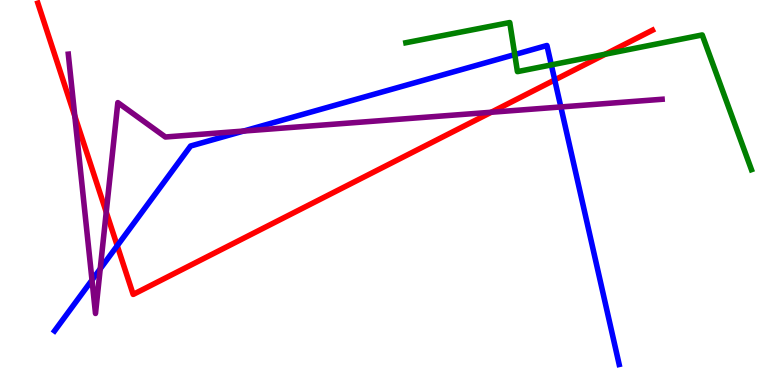[{'lines': ['blue', 'red'], 'intersections': [{'x': 1.51, 'y': 3.62}, {'x': 7.16, 'y': 7.92}]}, {'lines': ['green', 'red'], 'intersections': [{'x': 7.81, 'y': 8.59}]}, {'lines': ['purple', 'red'], 'intersections': [{'x': 0.965, 'y': 6.99}, {'x': 1.37, 'y': 4.49}, {'x': 6.34, 'y': 7.08}]}, {'lines': ['blue', 'green'], 'intersections': [{'x': 6.64, 'y': 8.58}, {'x': 7.11, 'y': 8.31}]}, {'lines': ['blue', 'purple'], 'intersections': [{'x': 1.19, 'y': 2.73}, {'x': 1.29, 'y': 3.02}, {'x': 3.14, 'y': 6.6}, {'x': 7.24, 'y': 7.22}]}, {'lines': ['green', 'purple'], 'intersections': []}]